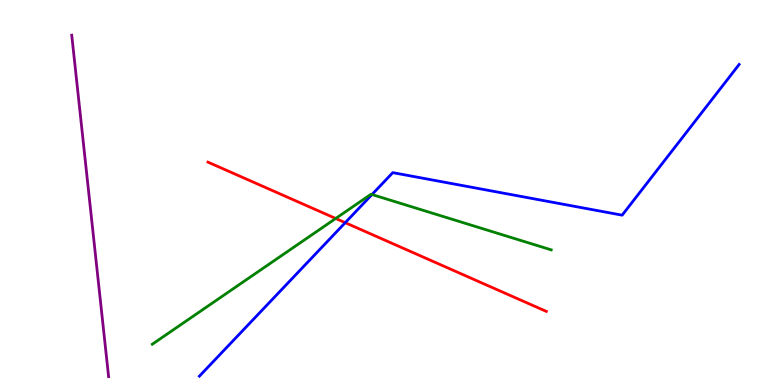[{'lines': ['blue', 'red'], 'intersections': [{'x': 4.45, 'y': 4.22}]}, {'lines': ['green', 'red'], 'intersections': [{'x': 4.33, 'y': 4.33}]}, {'lines': ['purple', 'red'], 'intersections': []}, {'lines': ['blue', 'green'], 'intersections': [{'x': 4.8, 'y': 4.95}]}, {'lines': ['blue', 'purple'], 'intersections': []}, {'lines': ['green', 'purple'], 'intersections': []}]